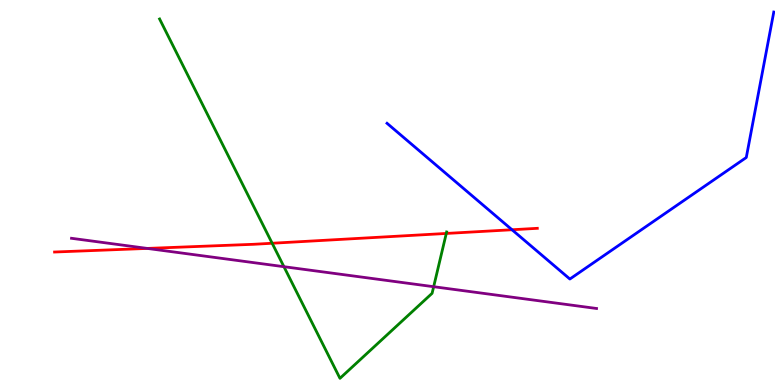[{'lines': ['blue', 'red'], 'intersections': [{'x': 6.61, 'y': 4.03}]}, {'lines': ['green', 'red'], 'intersections': [{'x': 3.51, 'y': 3.68}, {'x': 5.76, 'y': 3.94}]}, {'lines': ['purple', 'red'], 'intersections': [{'x': 1.9, 'y': 3.55}]}, {'lines': ['blue', 'green'], 'intersections': []}, {'lines': ['blue', 'purple'], 'intersections': []}, {'lines': ['green', 'purple'], 'intersections': [{'x': 3.66, 'y': 3.07}, {'x': 5.6, 'y': 2.55}]}]